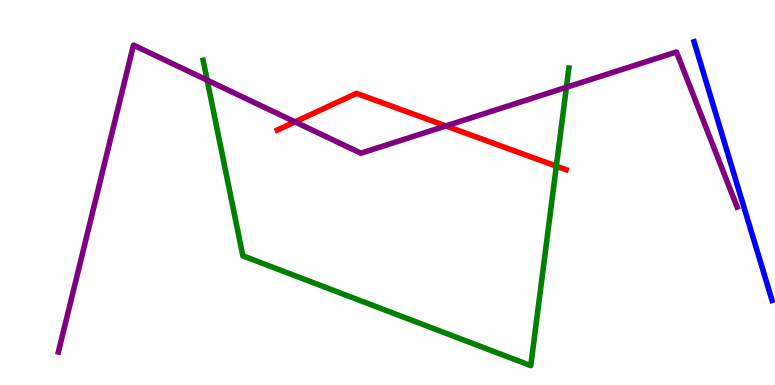[{'lines': ['blue', 'red'], 'intersections': []}, {'lines': ['green', 'red'], 'intersections': [{'x': 7.18, 'y': 5.68}]}, {'lines': ['purple', 'red'], 'intersections': [{'x': 3.81, 'y': 6.83}, {'x': 5.75, 'y': 6.73}]}, {'lines': ['blue', 'green'], 'intersections': []}, {'lines': ['blue', 'purple'], 'intersections': []}, {'lines': ['green', 'purple'], 'intersections': [{'x': 2.67, 'y': 7.92}, {'x': 7.31, 'y': 7.73}]}]